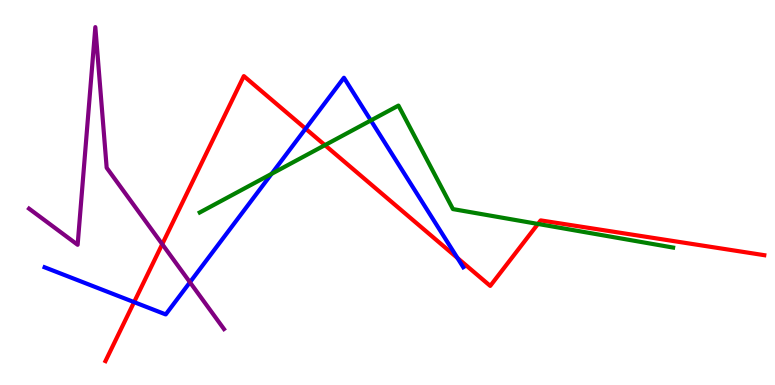[{'lines': ['blue', 'red'], 'intersections': [{'x': 1.73, 'y': 2.15}, {'x': 3.94, 'y': 6.66}, {'x': 5.9, 'y': 3.3}]}, {'lines': ['green', 'red'], 'intersections': [{'x': 4.19, 'y': 6.23}, {'x': 6.94, 'y': 4.18}]}, {'lines': ['purple', 'red'], 'intersections': [{'x': 2.09, 'y': 3.66}]}, {'lines': ['blue', 'green'], 'intersections': [{'x': 3.5, 'y': 5.48}, {'x': 4.79, 'y': 6.87}]}, {'lines': ['blue', 'purple'], 'intersections': [{'x': 2.45, 'y': 2.67}]}, {'lines': ['green', 'purple'], 'intersections': []}]